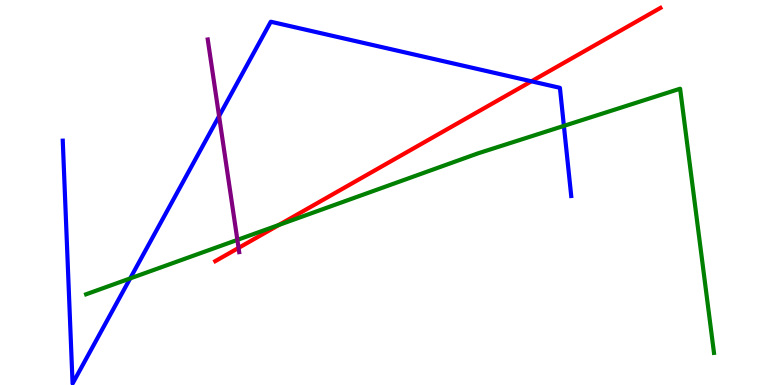[{'lines': ['blue', 'red'], 'intersections': [{'x': 6.86, 'y': 7.89}]}, {'lines': ['green', 'red'], 'intersections': [{'x': 3.6, 'y': 4.16}]}, {'lines': ['purple', 'red'], 'intersections': [{'x': 3.08, 'y': 3.56}]}, {'lines': ['blue', 'green'], 'intersections': [{'x': 1.68, 'y': 2.77}, {'x': 7.28, 'y': 6.73}]}, {'lines': ['blue', 'purple'], 'intersections': [{'x': 2.83, 'y': 6.98}]}, {'lines': ['green', 'purple'], 'intersections': [{'x': 3.06, 'y': 3.77}]}]